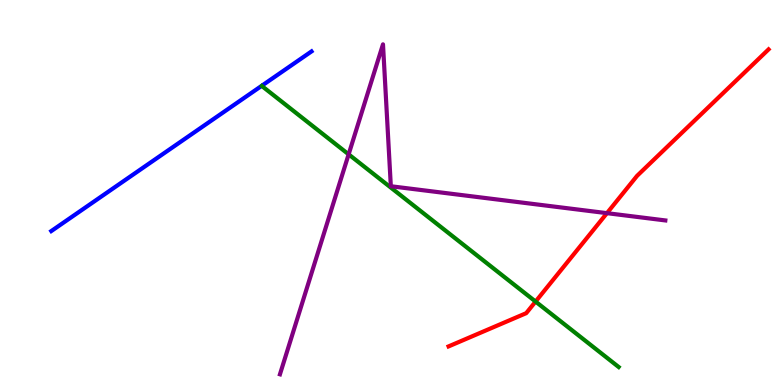[{'lines': ['blue', 'red'], 'intersections': []}, {'lines': ['green', 'red'], 'intersections': [{'x': 6.91, 'y': 2.17}]}, {'lines': ['purple', 'red'], 'intersections': [{'x': 7.83, 'y': 4.46}]}, {'lines': ['blue', 'green'], 'intersections': []}, {'lines': ['blue', 'purple'], 'intersections': []}, {'lines': ['green', 'purple'], 'intersections': [{'x': 4.5, 'y': 5.99}]}]